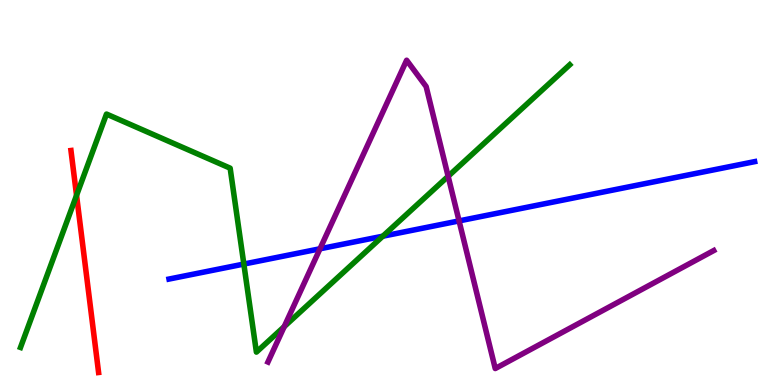[{'lines': ['blue', 'red'], 'intersections': []}, {'lines': ['green', 'red'], 'intersections': [{'x': 0.988, 'y': 4.93}]}, {'lines': ['purple', 'red'], 'intersections': []}, {'lines': ['blue', 'green'], 'intersections': [{'x': 3.15, 'y': 3.14}, {'x': 4.94, 'y': 3.87}]}, {'lines': ['blue', 'purple'], 'intersections': [{'x': 4.13, 'y': 3.54}, {'x': 5.92, 'y': 4.26}]}, {'lines': ['green', 'purple'], 'intersections': [{'x': 3.67, 'y': 1.52}, {'x': 5.78, 'y': 5.42}]}]